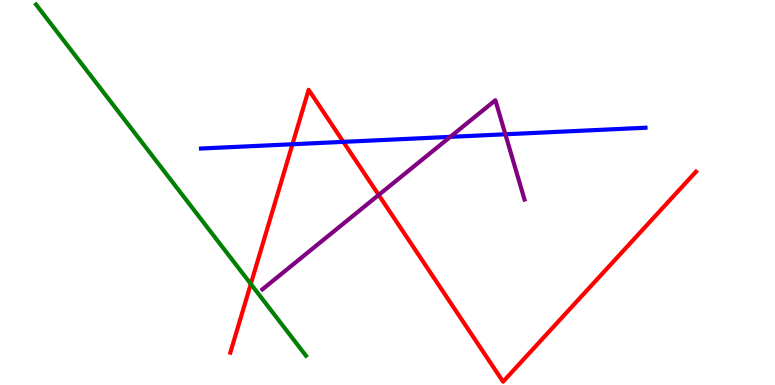[{'lines': ['blue', 'red'], 'intersections': [{'x': 3.77, 'y': 6.25}, {'x': 4.43, 'y': 6.32}]}, {'lines': ['green', 'red'], 'intersections': [{'x': 3.24, 'y': 2.62}]}, {'lines': ['purple', 'red'], 'intersections': [{'x': 4.89, 'y': 4.94}]}, {'lines': ['blue', 'green'], 'intersections': []}, {'lines': ['blue', 'purple'], 'intersections': [{'x': 5.81, 'y': 6.45}, {'x': 6.52, 'y': 6.51}]}, {'lines': ['green', 'purple'], 'intersections': []}]